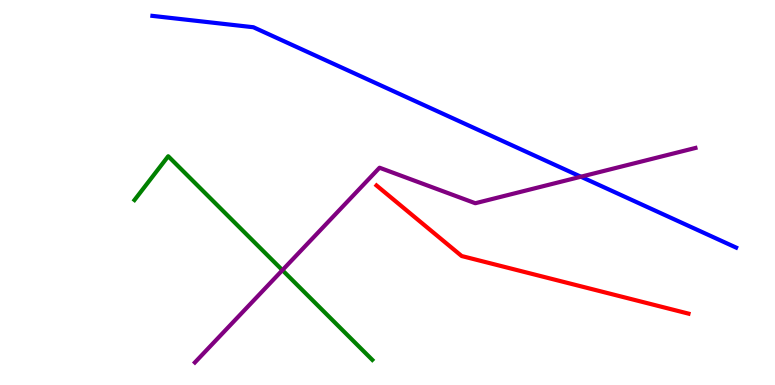[{'lines': ['blue', 'red'], 'intersections': []}, {'lines': ['green', 'red'], 'intersections': []}, {'lines': ['purple', 'red'], 'intersections': []}, {'lines': ['blue', 'green'], 'intersections': []}, {'lines': ['blue', 'purple'], 'intersections': [{'x': 7.5, 'y': 5.41}]}, {'lines': ['green', 'purple'], 'intersections': [{'x': 3.64, 'y': 2.98}]}]